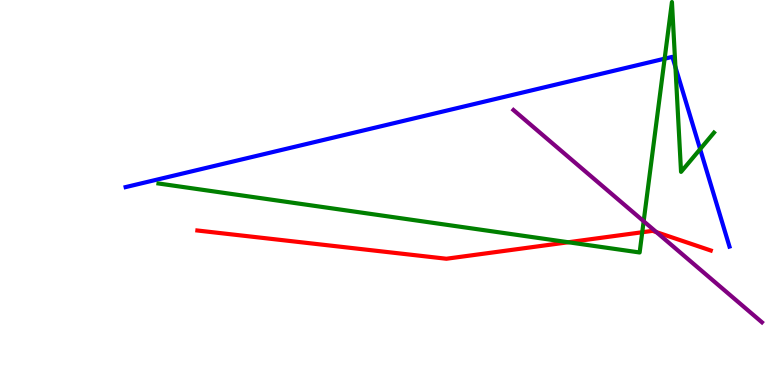[{'lines': ['blue', 'red'], 'intersections': []}, {'lines': ['green', 'red'], 'intersections': [{'x': 7.33, 'y': 3.71}, {'x': 8.29, 'y': 3.97}]}, {'lines': ['purple', 'red'], 'intersections': [{'x': 8.47, 'y': 3.97}]}, {'lines': ['blue', 'green'], 'intersections': [{'x': 8.58, 'y': 8.48}, {'x': 8.72, 'y': 8.26}, {'x': 9.03, 'y': 6.13}]}, {'lines': ['blue', 'purple'], 'intersections': []}, {'lines': ['green', 'purple'], 'intersections': [{'x': 8.31, 'y': 4.25}]}]